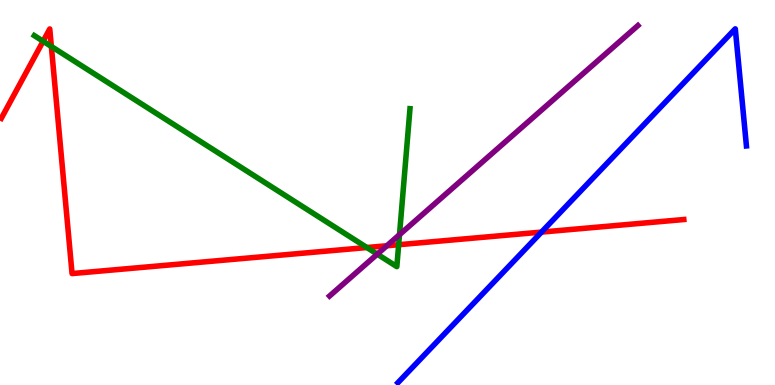[{'lines': ['blue', 'red'], 'intersections': [{'x': 6.99, 'y': 3.97}]}, {'lines': ['green', 'red'], 'intersections': [{'x': 0.556, 'y': 8.93}, {'x': 0.663, 'y': 8.79}, {'x': 4.73, 'y': 3.57}, {'x': 5.14, 'y': 3.64}]}, {'lines': ['purple', 'red'], 'intersections': [{'x': 4.99, 'y': 3.62}]}, {'lines': ['blue', 'green'], 'intersections': []}, {'lines': ['blue', 'purple'], 'intersections': []}, {'lines': ['green', 'purple'], 'intersections': [{'x': 4.87, 'y': 3.4}, {'x': 5.15, 'y': 3.9}]}]